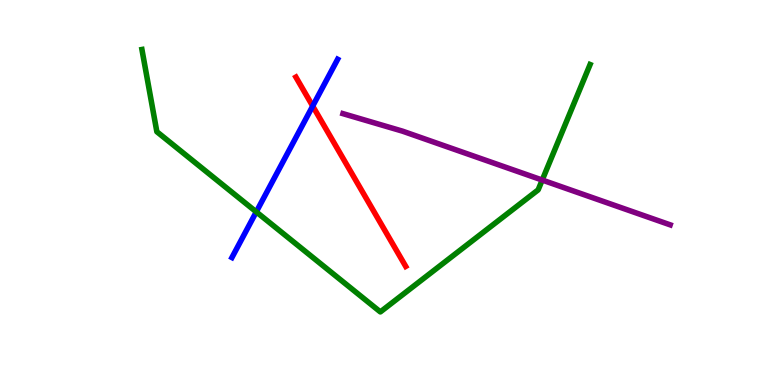[{'lines': ['blue', 'red'], 'intersections': [{'x': 4.03, 'y': 7.25}]}, {'lines': ['green', 'red'], 'intersections': []}, {'lines': ['purple', 'red'], 'intersections': []}, {'lines': ['blue', 'green'], 'intersections': [{'x': 3.31, 'y': 4.5}]}, {'lines': ['blue', 'purple'], 'intersections': []}, {'lines': ['green', 'purple'], 'intersections': [{'x': 7.0, 'y': 5.32}]}]